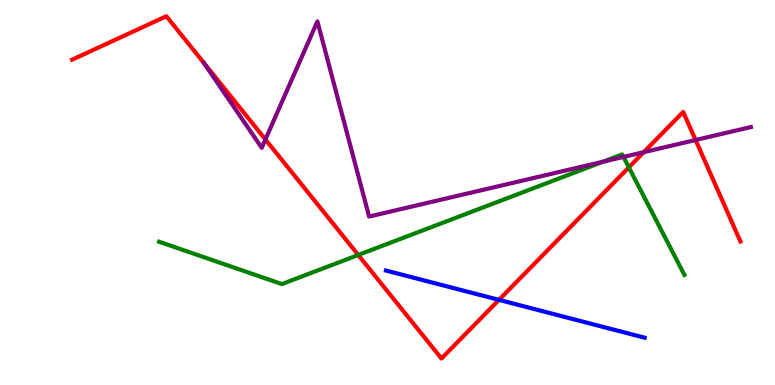[{'lines': ['blue', 'red'], 'intersections': [{'x': 6.44, 'y': 2.21}]}, {'lines': ['green', 'red'], 'intersections': [{'x': 4.62, 'y': 3.38}, {'x': 8.11, 'y': 5.65}]}, {'lines': ['purple', 'red'], 'intersections': [{'x': 3.42, 'y': 6.38}, {'x': 8.31, 'y': 6.05}, {'x': 8.98, 'y': 6.36}]}, {'lines': ['blue', 'green'], 'intersections': []}, {'lines': ['blue', 'purple'], 'intersections': []}, {'lines': ['green', 'purple'], 'intersections': [{'x': 7.78, 'y': 5.8}, {'x': 8.04, 'y': 5.92}]}]